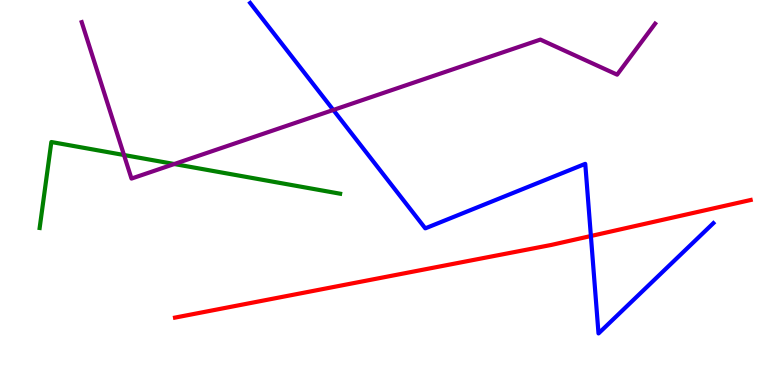[{'lines': ['blue', 'red'], 'intersections': [{'x': 7.62, 'y': 3.87}]}, {'lines': ['green', 'red'], 'intersections': []}, {'lines': ['purple', 'red'], 'intersections': []}, {'lines': ['blue', 'green'], 'intersections': []}, {'lines': ['blue', 'purple'], 'intersections': [{'x': 4.3, 'y': 7.14}]}, {'lines': ['green', 'purple'], 'intersections': [{'x': 1.6, 'y': 5.97}, {'x': 2.25, 'y': 5.74}]}]